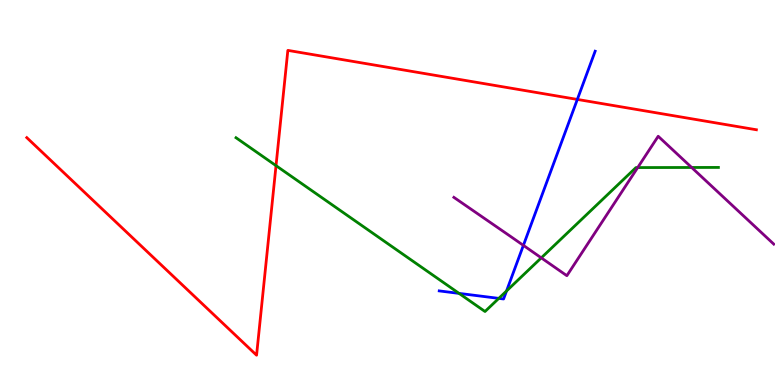[{'lines': ['blue', 'red'], 'intersections': [{'x': 7.45, 'y': 7.42}]}, {'lines': ['green', 'red'], 'intersections': [{'x': 3.56, 'y': 5.7}]}, {'lines': ['purple', 'red'], 'intersections': []}, {'lines': ['blue', 'green'], 'intersections': [{'x': 5.92, 'y': 2.38}, {'x': 6.44, 'y': 2.25}, {'x': 6.54, 'y': 2.44}]}, {'lines': ['blue', 'purple'], 'intersections': [{'x': 6.75, 'y': 3.63}]}, {'lines': ['green', 'purple'], 'intersections': [{'x': 6.98, 'y': 3.3}, {'x': 8.23, 'y': 5.65}, {'x': 8.92, 'y': 5.65}]}]